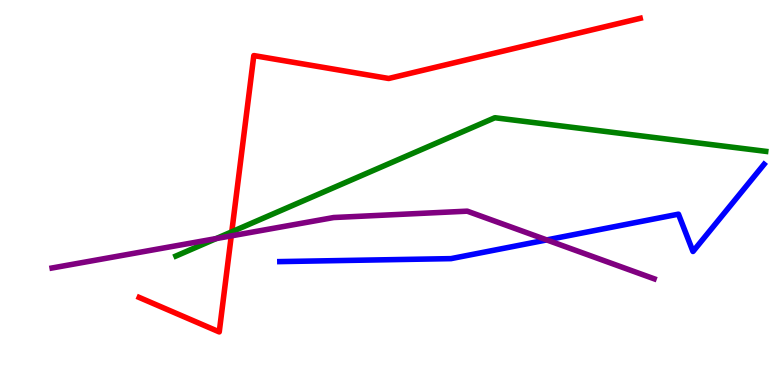[{'lines': ['blue', 'red'], 'intersections': []}, {'lines': ['green', 'red'], 'intersections': [{'x': 2.99, 'y': 3.98}]}, {'lines': ['purple', 'red'], 'intersections': [{'x': 2.98, 'y': 3.87}]}, {'lines': ['blue', 'green'], 'intersections': []}, {'lines': ['blue', 'purple'], 'intersections': [{'x': 7.05, 'y': 3.77}]}, {'lines': ['green', 'purple'], 'intersections': [{'x': 2.79, 'y': 3.8}]}]